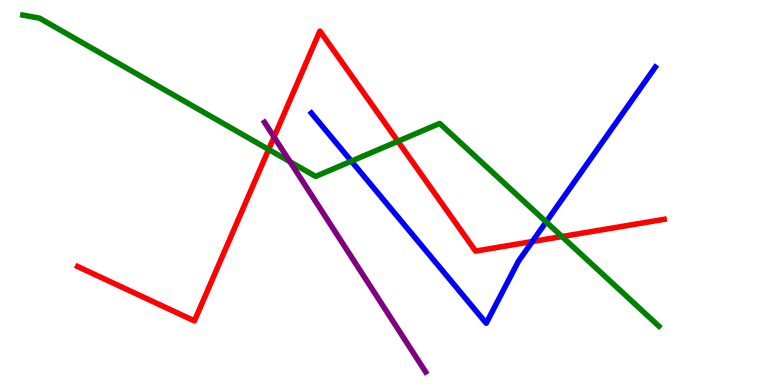[{'lines': ['blue', 'red'], 'intersections': [{'x': 6.87, 'y': 3.73}]}, {'lines': ['green', 'red'], 'intersections': [{'x': 3.47, 'y': 6.12}, {'x': 5.13, 'y': 6.33}, {'x': 7.25, 'y': 3.86}]}, {'lines': ['purple', 'red'], 'intersections': [{'x': 3.54, 'y': 6.44}]}, {'lines': ['blue', 'green'], 'intersections': [{'x': 4.53, 'y': 5.81}, {'x': 7.05, 'y': 4.24}]}, {'lines': ['blue', 'purple'], 'intersections': []}, {'lines': ['green', 'purple'], 'intersections': [{'x': 3.74, 'y': 5.8}]}]